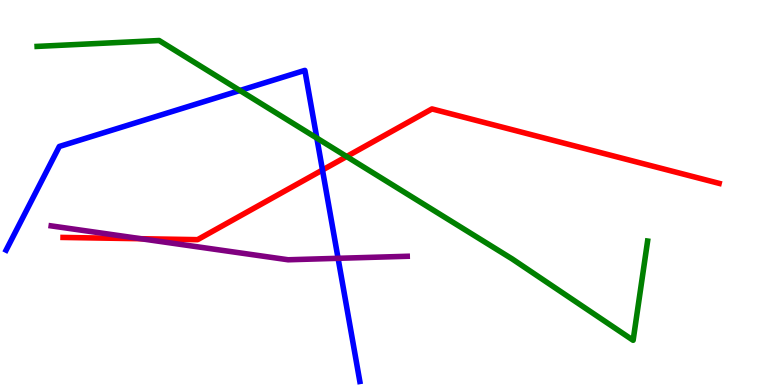[{'lines': ['blue', 'red'], 'intersections': [{'x': 4.16, 'y': 5.58}]}, {'lines': ['green', 'red'], 'intersections': [{'x': 4.47, 'y': 5.93}]}, {'lines': ['purple', 'red'], 'intersections': [{'x': 1.82, 'y': 3.8}]}, {'lines': ['blue', 'green'], 'intersections': [{'x': 3.1, 'y': 7.65}, {'x': 4.09, 'y': 6.41}]}, {'lines': ['blue', 'purple'], 'intersections': [{'x': 4.36, 'y': 3.29}]}, {'lines': ['green', 'purple'], 'intersections': []}]